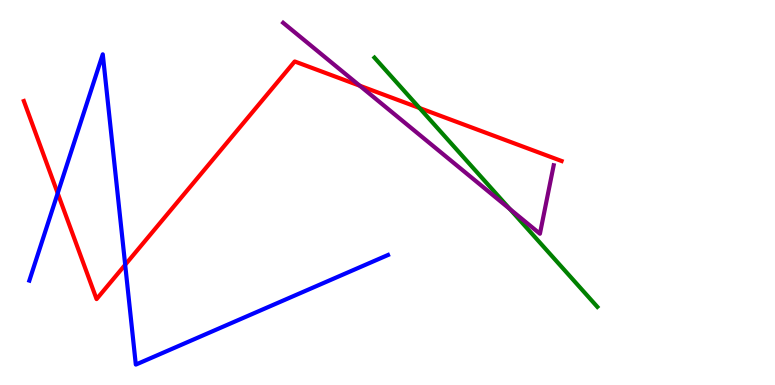[{'lines': ['blue', 'red'], 'intersections': [{'x': 0.744, 'y': 4.98}, {'x': 1.62, 'y': 3.12}]}, {'lines': ['green', 'red'], 'intersections': [{'x': 5.41, 'y': 7.19}]}, {'lines': ['purple', 'red'], 'intersections': [{'x': 4.64, 'y': 7.77}]}, {'lines': ['blue', 'green'], 'intersections': []}, {'lines': ['blue', 'purple'], 'intersections': []}, {'lines': ['green', 'purple'], 'intersections': [{'x': 6.58, 'y': 4.57}]}]